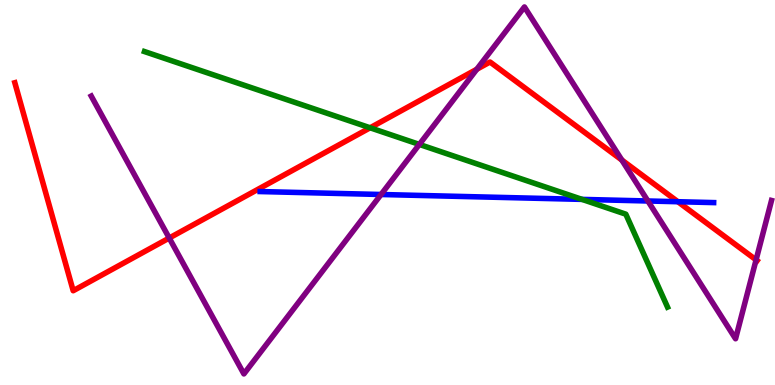[{'lines': ['blue', 'red'], 'intersections': [{'x': 8.75, 'y': 4.76}]}, {'lines': ['green', 'red'], 'intersections': [{'x': 4.78, 'y': 6.68}]}, {'lines': ['purple', 'red'], 'intersections': [{'x': 2.18, 'y': 3.82}, {'x': 6.15, 'y': 8.2}, {'x': 8.02, 'y': 5.84}, {'x': 9.76, 'y': 3.25}]}, {'lines': ['blue', 'green'], 'intersections': [{'x': 7.51, 'y': 4.82}]}, {'lines': ['blue', 'purple'], 'intersections': [{'x': 4.92, 'y': 4.95}, {'x': 8.36, 'y': 4.78}]}, {'lines': ['green', 'purple'], 'intersections': [{'x': 5.41, 'y': 6.25}]}]